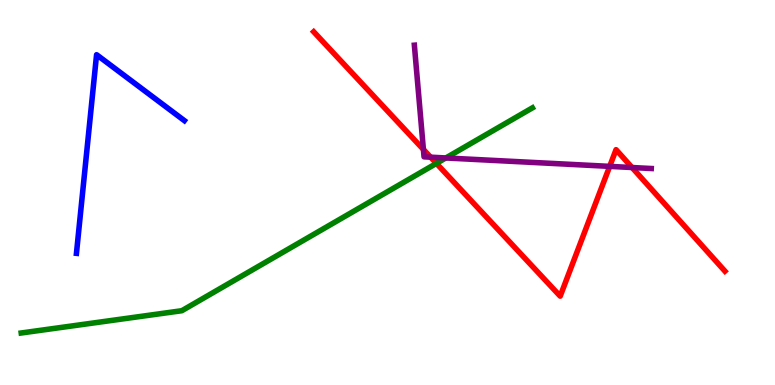[{'lines': ['blue', 'red'], 'intersections': []}, {'lines': ['green', 'red'], 'intersections': [{'x': 5.63, 'y': 5.76}]}, {'lines': ['purple', 'red'], 'intersections': [{'x': 5.46, 'y': 6.12}, {'x': 5.56, 'y': 5.92}, {'x': 7.87, 'y': 5.68}, {'x': 8.16, 'y': 5.65}]}, {'lines': ['blue', 'green'], 'intersections': []}, {'lines': ['blue', 'purple'], 'intersections': []}, {'lines': ['green', 'purple'], 'intersections': [{'x': 5.75, 'y': 5.9}]}]